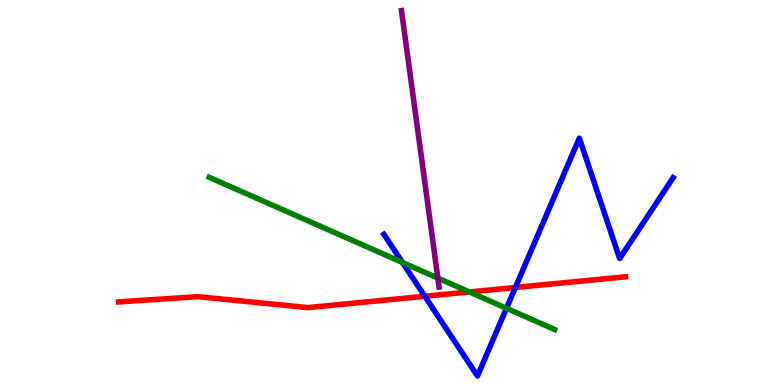[{'lines': ['blue', 'red'], 'intersections': [{'x': 5.48, 'y': 2.3}, {'x': 6.65, 'y': 2.53}]}, {'lines': ['green', 'red'], 'intersections': [{'x': 6.06, 'y': 2.42}]}, {'lines': ['purple', 'red'], 'intersections': []}, {'lines': ['blue', 'green'], 'intersections': [{'x': 5.19, 'y': 3.18}, {'x': 6.54, 'y': 1.99}]}, {'lines': ['blue', 'purple'], 'intersections': []}, {'lines': ['green', 'purple'], 'intersections': [{'x': 5.65, 'y': 2.78}]}]